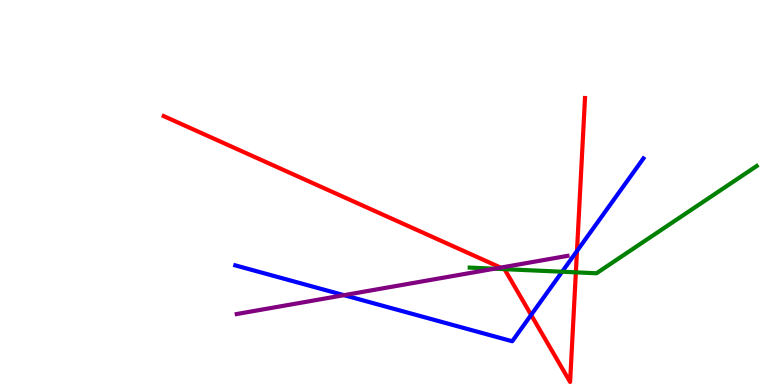[{'lines': ['blue', 'red'], 'intersections': [{'x': 6.85, 'y': 1.82}, {'x': 7.44, 'y': 3.48}]}, {'lines': ['green', 'red'], 'intersections': [{'x': 6.5, 'y': 3.01}, {'x': 7.43, 'y': 2.93}]}, {'lines': ['purple', 'red'], 'intersections': [{'x': 6.46, 'y': 3.05}]}, {'lines': ['blue', 'green'], 'intersections': [{'x': 7.25, 'y': 2.94}]}, {'lines': ['blue', 'purple'], 'intersections': [{'x': 4.44, 'y': 2.33}]}, {'lines': ['green', 'purple'], 'intersections': [{'x': 6.38, 'y': 3.02}]}]